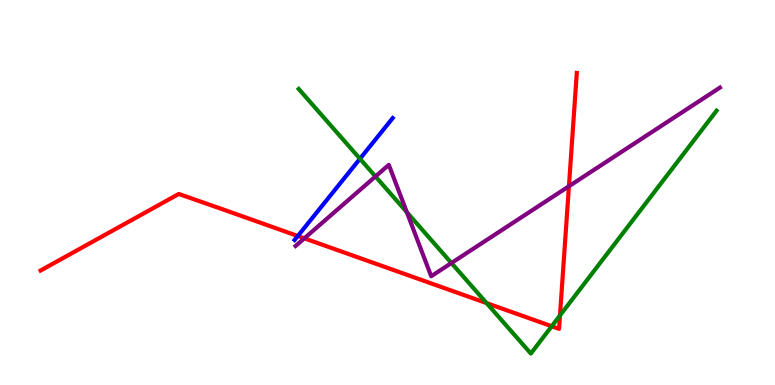[{'lines': ['blue', 'red'], 'intersections': [{'x': 3.84, 'y': 3.87}]}, {'lines': ['green', 'red'], 'intersections': [{'x': 6.28, 'y': 2.13}, {'x': 7.12, 'y': 1.53}, {'x': 7.23, 'y': 1.81}]}, {'lines': ['purple', 'red'], 'intersections': [{'x': 3.93, 'y': 3.81}, {'x': 7.34, 'y': 5.16}]}, {'lines': ['blue', 'green'], 'intersections': [{'x': 4.64, 'y': 5.88}]}, {'lines': ['blue', 'purple'], 'intersections': []}, {'lines': ['green', 'purple'], 'intersections': [{'x': 4.84, 'y': 5.42}, {'x': 5.25, 'y': 4.49}, {'x': 5.82, 'y': 3.17}]}]